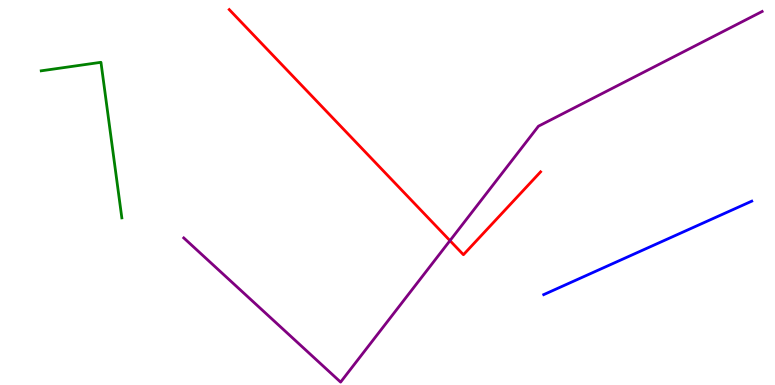[{'lines': ['blue', 'red'], 'intersections': []}, {'lines': ['green', 'red'], 'intersections': []}, {'lines': ['purple', 'red'], 'intersections': [{'x': 5.81, 'y': 3.75}]}, {'lines': ['blue', 'green'], 'intersections': []}, {'lines': ['blue', 'purple'], 'intersections': []}, {'lines': ['green', 'purple'], 'intersections': []}]